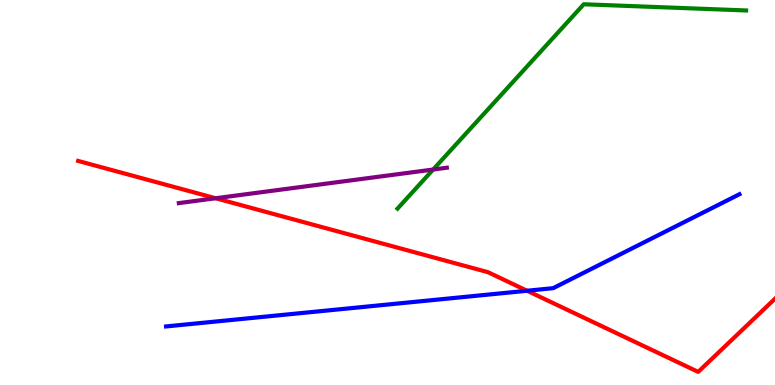[{'lines': ['blue', 'red'], 'intersections': [{'x': 6.8, 'y': 2.45}]}, {'lines': ['green', 'red'], 'intersections': []}, {'lines': ['purple', 'red'], 'intersections': [{'x': 2.78, 'y': 4.85}]}, {'lines': ['blue', 'green'], 'intersections': []}, {'lines': ['blue', 'purple'], 'intersections': []}, {'lines': ['green', 'purple'], 'intersections': [{'x': 5.59, 'y': 5.6}]}]